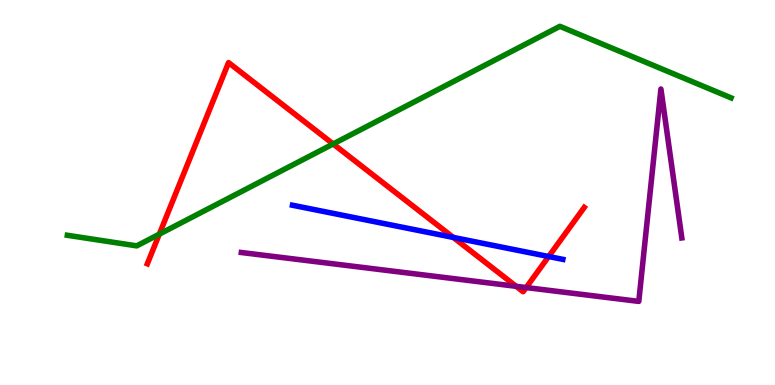[{'lines': ['blue', 'red'], 'intersections': [{'x': 5.85, 'y': 3.83}, {'x': 7.08, 'y': 3.34}]}, {'lines': ['green', 'red'], 'intersections': [{'x': 2.06, 'y': 3.92}, {'x': 4.3, 'y': 6.26}]}, {'lines': ['purple', 'red'], 'intersections': [{'x': 6.66, 'y': 2.56}, {'x': 6.79, 'y': 2.53}]}, {'lines': ['blue', 'green'], 'intersections': []}, {'lines': ['blue', 'purple'], 'intersections': []}, {'lines': ['green', 'purple'], 'intersections': []}]